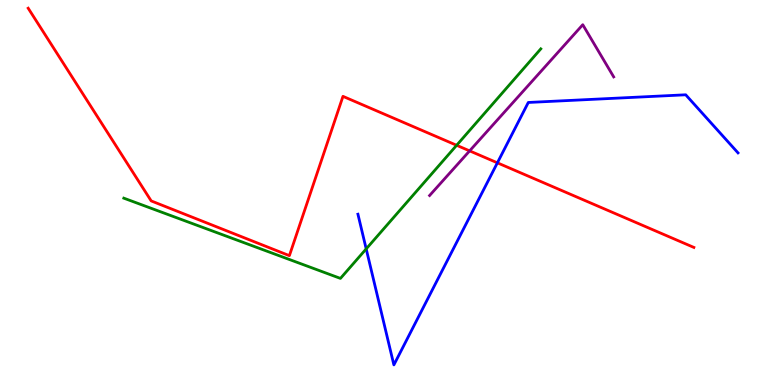[{'lines': ['blue', 'red'], 'intersections': [{'x': 6.42, 'y': 5.77}]}, {'lines': ['green', 'red'], 'intersections': [{'x': 5.89, 'y': 6.23}]}, {'lines': ['purple', 'red'], 'intersections': [{'x': 6.06, 'y': 6.08}]}, {'lines': ['blue', 'green'], 'intersections': [{'x': 4.73, 'y': 3.54}]}, {'lines': ['blue', 'purple'], 'intersections': []}, {'lines': ['green', 'purple'], 'intersections': []}]